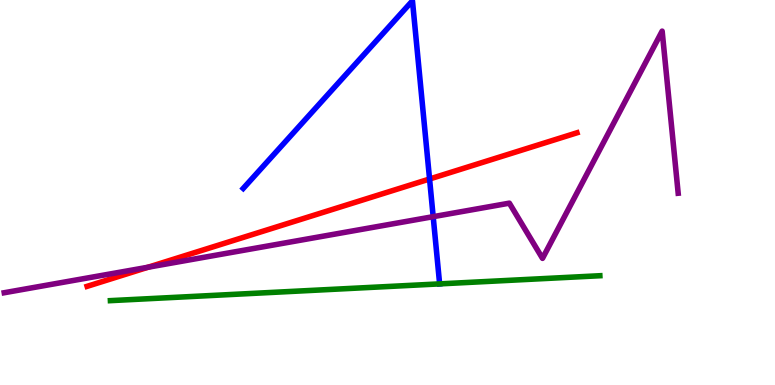[{'lines': ['blue', 'red'], 'intersections': [{'x': 5.54, 'y': 5.35}]}, {'lines': ['green', 'red'], 'intersections': []}, {'lines': ['purple', 'red'], 'intersections': [{'x': 1.91, 'y': 3.06}]}, {'lines': ['blue', 'green'], 'intersections': [{'x': 5.67, 'y': 2.63}]}, {'lines': ['blue', 'purple'], 'intersections': [{'x': 5.59, 'y': 4.37}]}, {'lines': ['green', 'purple'], 'intersections': []}]